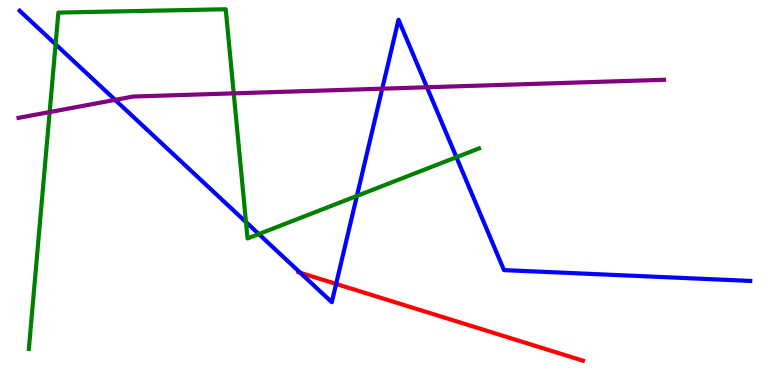[{'lines': ['blue', 'red'], 'intersections': [{'x': 3.87, 'y': 2.92}, {'x': 4.34, 'y': 2.63}]}, {'lines': ['green', 'red'], 'intersections': []}, {'lines': ['purple', 'red'], 'intersections': []}, {'lines': ['blue', 'green'], 'intersections': [{'x': 0.717, 'y': 8.85}, {'x': 3.17, 'y': 4.23}, {'x': 3.34, 'y': 3.92}, {'x': 4.61, 'y': 4.91}, {'x': 5.89, 'y': 5.92}]}, {'lines': ['blue', 'purple'], 'intersections': [{'x': 1.49, 'y': 7.41}, {'x': 4.93, 'y': 7.7}, {'x': 5.51, 'y': 7.73}]}, {'lines': ['green', 'purple'], 'intersections': [{'x': 0.641, 'y': 7.09}, {'x': 3.02, 'y': 7.58}]}]